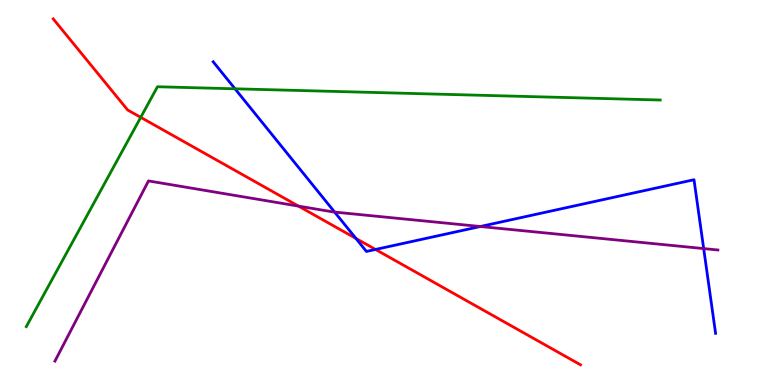[{'lines': ['blue', 'red'], 'intersections': [{'x': 4.59, 'y': 3.81}, {'x': 4.85, 'y': 3.52}]}, {'lines': ['green', 'red'], 'intersections': [{'x': 1.82, 'y': 6.95}]}, {'lines': ['purple', 'red'], 'intersections': [{'x': 3.85, 'y': 4.65}]}, {'lines': ['blue', 'green'], 'intersections': [{'x': 3.03, 'y': 7.69}]}, {'lines': ['blue', 'purple'], 'intersections': [{'x': 4.32, 'y': 4.49}, {'x': 6.2, 'y': 4.12}, {'x': 9.08, 'y': 3.54}]}, {'lines': ['green', 'purple'], 'intersections': []}]